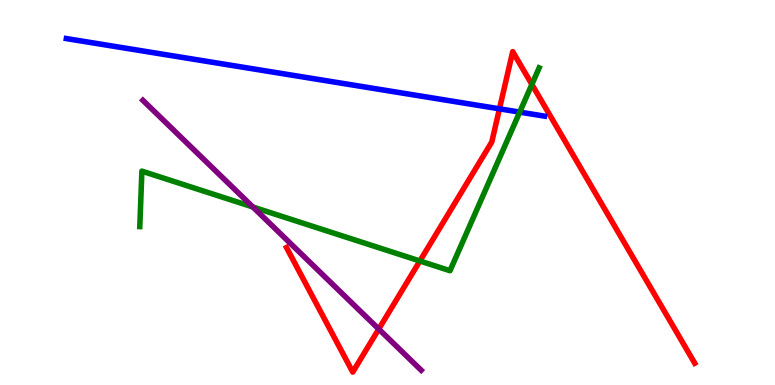[{'lines': ['blue', 'red'], 'intersections': [{'x': 6.44, 'y': 7.17}]}, {'lines': ['green', 'red'], 'intersections': [{'x': 5.42, 'y': 3.22}, {'x': 6.86, 'y': 7.81}]}, {'lines': ['purple', 'red'], 'intersections': [{'x': 4.89, 'y': 1.45}]}, {'lines': ['blue', 'green'], 'intersections': [{'x': 6.71, 'y': 7.09}]}, {'lines': ['blue', 'purple'], 'intersections': []}, {'lines': ['green', 'purple'], 'intersections': [{'x': 3.26, 'y': 4.62}]}]